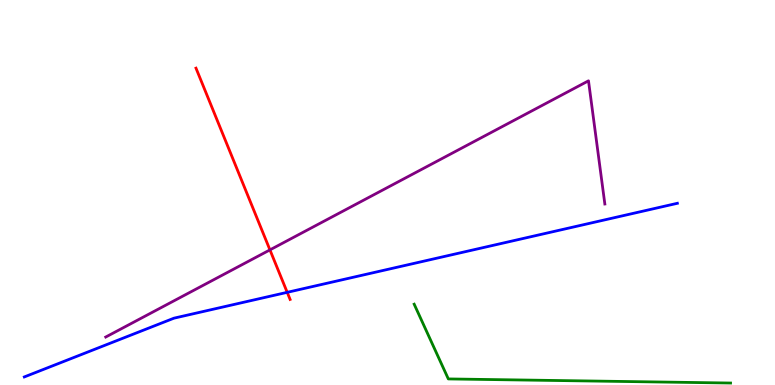[{'lines': ['blue', 'red'], 'intersections': [{'x': 3.71, 'y': 2.41}]}, {'lines': ['green', 'red'], 'intersections': []}, {'lines': ['purple', 'red'], 'intersections': [{'x': 3.48, 'y': 3.51}]}, {'lines': ['blue', 'green'], 'intersections': []}, {'lines': ['blue', 'purple'], 'intersections': []}, {'lines': ['green', 'purple'], 'intersections': []}]